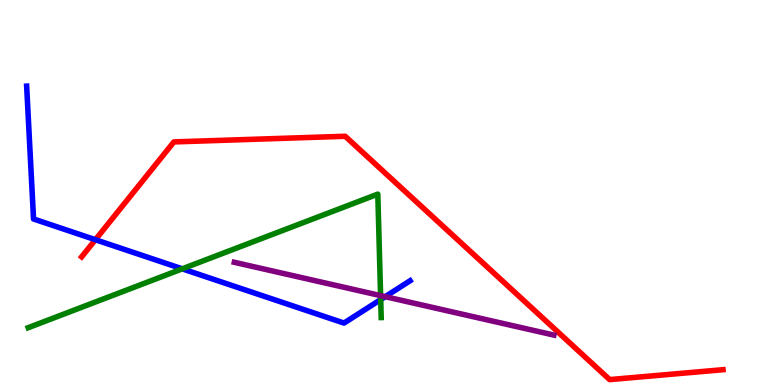[{'lines': ['blue', 'red'], 'intersections': [{'x': 1.23, 'y': 3.77}]}, {'lines': ['green', 'red'], 'intersections': []}, {'lines': ['purple', 'red'], 'intersections': []}, {'lines': ['blue', 'green'], 'intersections': [{'x': 2.35, 'y': 3.02}, {'x': 4.91, 'y': 2.22}]}, {'lines': ['blue', 'purple'], 'intersections': [{'x': 4.97, 'y': 2.29}]}, {'lines': ['green', 'purple'], 'intersections': [{'x': 4.91, 'y': 2.32}]}]